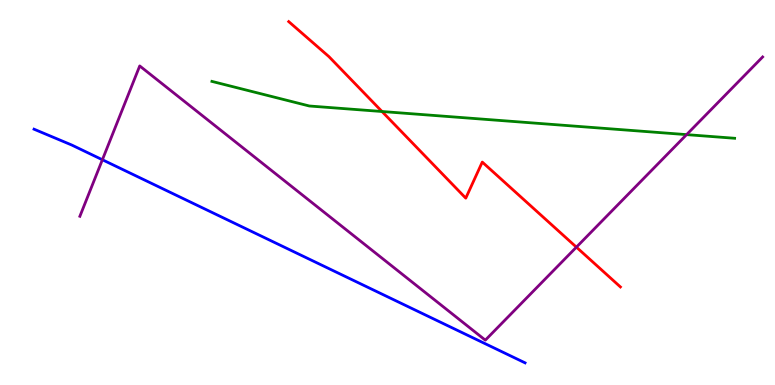[{'lines': ['blue', 'red'], 'intersections': []}, {'lines': ['green', 'red'], 'intersections': [{'x': 4.93, 'y': 7.1}]}, {'lines': ['purple', 'red'], 'intersections': [{'x': 7.44, 'y': 3.58}]}, {'lines': ['blue', 'green'], 'intersections': []}, {'lines': ['blue', 'purple'], 'intersections': [{'x': 1.32, 'y': 5.85}]}, {'lines': ['green', 'purple'], 'intersections': [{'x': 8.86, 'y': 6.5}]}]